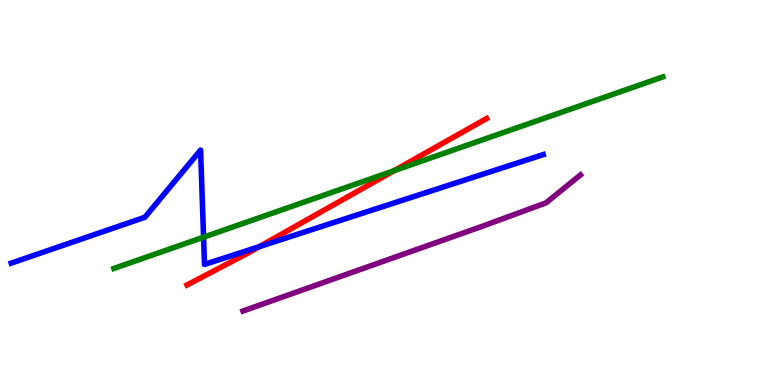[{'lines': ['blue', 'red'], 'intersections': [{'x': 3.35, 'y': 3.59}]}, {'lines': ['green', 'red'], 'intersections': [{'x': 5.08, 'y': 5.57}]}, {'lines': ['purple', 'red'], 'intersections': []}, {'lines': ['blue', 'green'], 'intersections': [{'x': 2.63, 'y': 3.84}]}, {'lines': ['blue', 'purple'], 'intersections': []}, {'lines': ['green', 'purple'], 'intersections': []}]